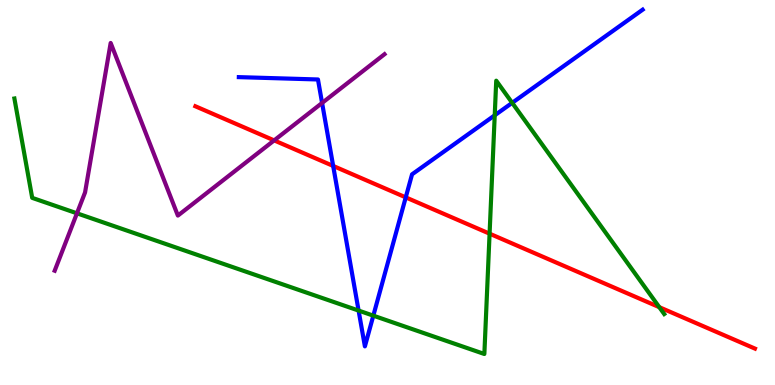[{'lines': ['blue', 'red'], 'intersections': [{'x': 4.3, 'y': 5.69}, {'x': 5.24, 'y': 4.87}]}, {'lines': ['green', 'red'], 'intersections': [{'x': 6.32, 'y': 3.93}, {'x': 8.51, 'y': 2.02}]}, {'lines': ['purple', 'red'], 'intersections': [{'x': 3.54, 'y': 6.35}]}, {'lines': ['blue', 'green'], 'intersections': [{'x': 4.63, 'y': 1.93}, {'x': 4.82, 'y': 1.8}, {'x': 6.38, 'y': 7.01}, {'x': 6.61, 'y': 7.33}]}, {'lines': ['blue', 'purple'], 'intersections': [{'x': 4.16, 'y': 7.33}]}, {'lines': ['green', 'purple'], 'intersections': [{'x': 0.993, 'y': 4.46}]}]